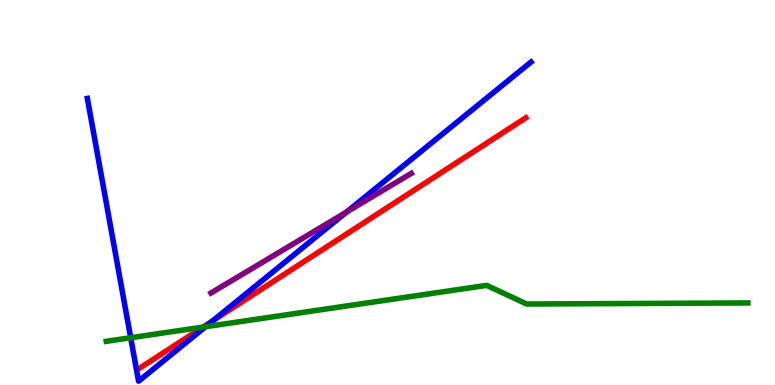[{'lines': ['blue', 'red'], 'intersections': [{'x': 2.75, 'y': 1.68}]}, {'lines': ['green', 'red'], 'intersections': [{'x': 2.62, 'y': 1.5}]}, {'lines': ['purple', 'red'], 'intersections': []}, {'lines': ['blue', 'green'], 'intersections': [{'x': 1.69, 'y': 1.23}, {'x': 2.65, 'y': 1.51}]}, {'lines': ['blue', 'purple'], 'intersections': [{'x': 4.47, 'y': 4.49}]}, {'lines': ['green', 'purple'], 'intersections': []}]